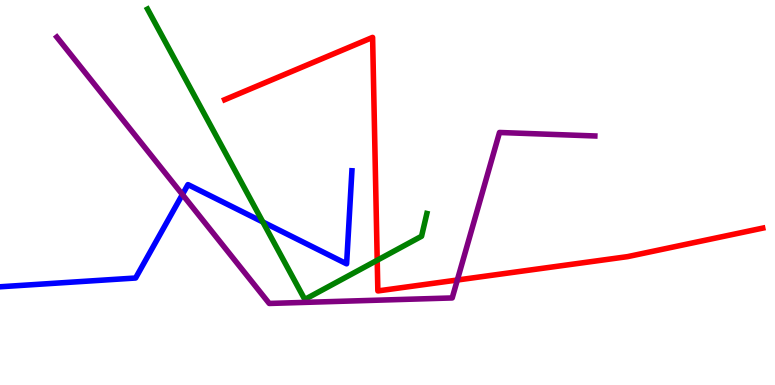[{'lines': ['blue', 'red'], 'intersections': []}, {'lines': ['green', 'red'], 'intersections': [{'x': 4.87, 'y': 3.24}]}, {'lines': ['purple', 'red'], 'intersections': [{'x': 5.9, 'y': 2.73}]}, {'lines': ['blue', 'green'], 'intersections': [{'x': 3.39, 'y': 4.23}]}, {'lines': ['blue', 'purple'], 'intersections': [{'x': 2.35, 'y': 4.95}]}, {'lines': ['green', 'purple'], 'intersections': []}]